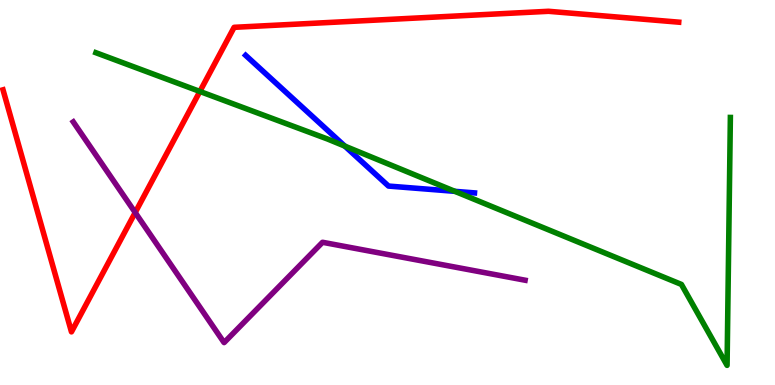[{'lines': ['blue', 'red'], 'intersections': []}, {'lines': ['green', 'red'], 'intersections': [{'x': 2.58, 'y': 7.62}]}, {'lines': ['purple', 'red'], 'intersections': [{'x': 1.74, 'y': 4.48}]}, {'lines': ['blue', 'green'], 'intersections': [{'x': 4.45, 'y': 6.2}, {'x': 5.87, 'y': 5.03}]}, {'lines': ['blue', 'purple'], 'intersections': []}, {'lines': ['green', 'purple'], 'intersections': []}]